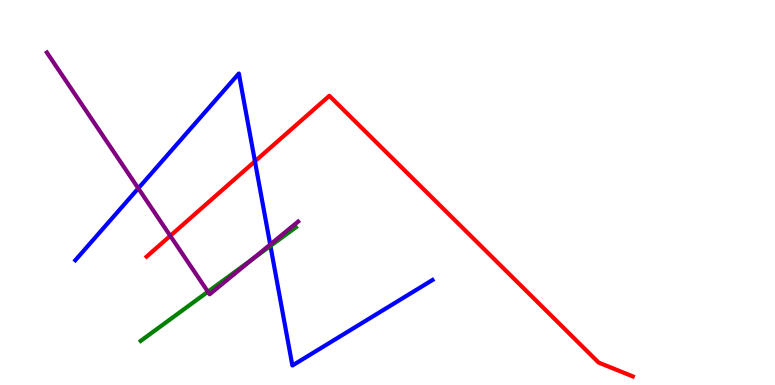[{'lines': ['blue', 'red'], 'intersections': [{'x': 3.29, 'y': 5.81}]}, {'lines': ['green', 'red'], 'intersections': []}, {'lines': ['purple', 'red'], 'intersections': [{'x': 2.2, 'y': 3.88}]}, {'lines': ['blue', 'green'], 'intersections': [{'x': 3.49, 'y': 3.61}]}, {'lines': ['blue', 'purple'], 'intersections': [{'x': 1.78, 'y': 5.11}, {'x': 3.49, 'y': 3.65}]}, {'lines': ['green', 'purple'], 'intersections': [{'x': 2.68, 'y': 2.42}, {'x': 3.26, 'y': 3.27}]}]